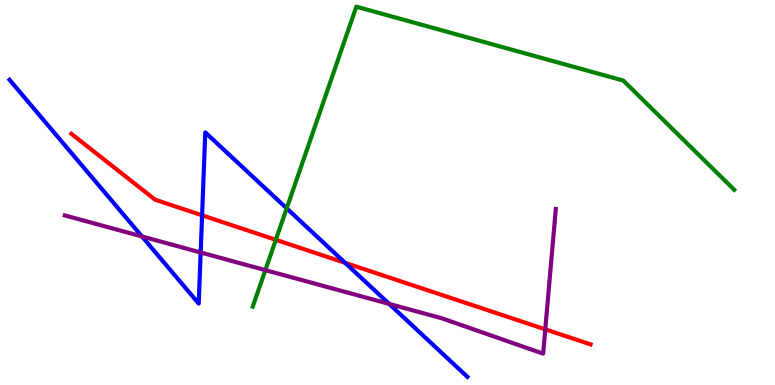[{'lines': ['blue', 'red'], 'intersections': [{'x': 2.61, 'y': 4.41}, {'x': 4.45, 'y': 3.17}]}, {'lines': ['green', 'red'], 'intersections': [{'x': 3.56, 'y': 3.77}]}, {'lines': ['purple', 'red'], 'intersections': [{'x': 7.04, 'y': 1.45}]}, {'lines': ['blue', 'green'], 'intersections': [{'x': 3.7, 'y': 4.59}]}, {'lines': ['blue', 'purple'], 'intersections': [{'x': 1.83, 'y': 3.86}, {'x': 2.59, 'y': 3.44}, {'x': 5.02, 'y': 2.11}]}, {'lines': ['green', 'purple'], 'intersections': [{'x': 3.42, 'y': 2.98}]}]